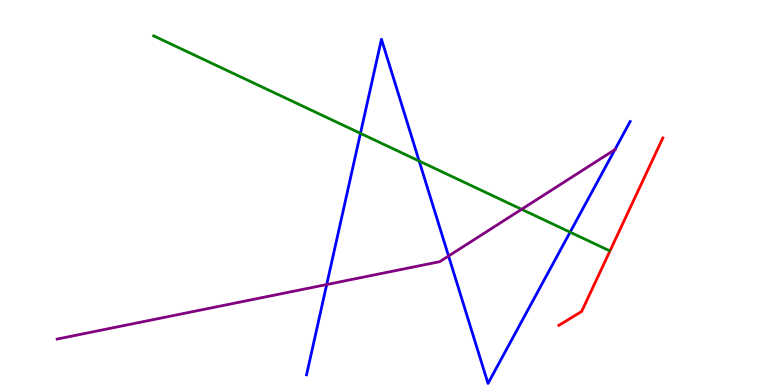[{'lines': ['blue', 'red'], 'intersections': []}, {'lines': ['green', 'red'], 'intersections': []}, {'lines': ['purple', 'red'], 'intersections': []}, {'lines': ['blue', 'green'], 'intersections': [{'x': 4.65, 'y': 6.54}, {'x': 5.41, 'y': 5.82}, {'x': 7.36, 'y': 3.97}]}, {'lines': ['blue', 'purple'], 'intersections': [{'x': 4.22, 'y': 2.61}, {'x': 5.79, 'y': 3.35}, {'x': 7.93, 'y': 6.11}]}, {'lines': ['green', 'purple'], 'intersections': [{'x': 6.73, 'y': 4.56}]}]